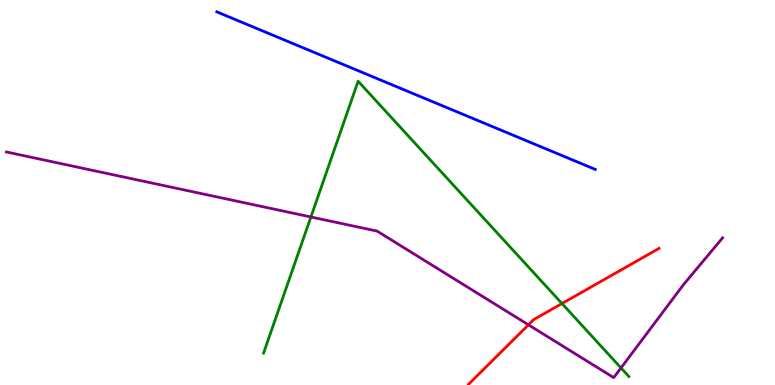[{'lines': ['blue', 'red'], 'intersections': []}, {'lines': ['green', 'red'], 'intersections': [{'x': 7.25, 'y': 2.12}]}, {'lines': ['purple', 'red'], 'intersections': [{'x': 6.82, 'y': 1.56}]}, {'lines': ['blue', 'green'], 'intersections': []}, {'lines': ['blue', 'purple'], 'intersections': []}, {'lines': ['green', 'purple'], 'intersections': [{'x': 4.01, 'y': 4.36}, {'x': 8.01, 'y': 0.444}]}]